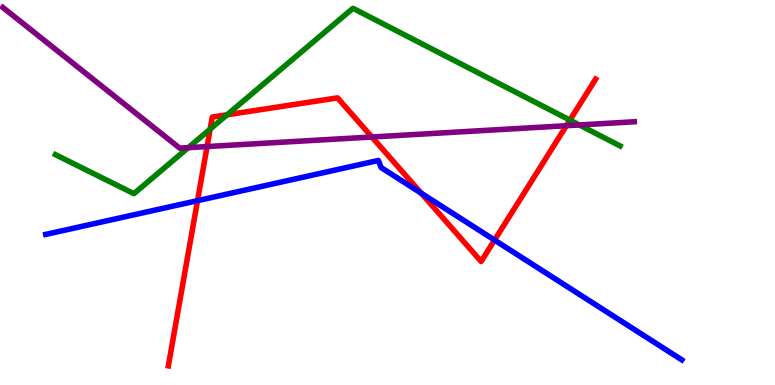[{'lines': ['blue', 'red'], 'intersections': [{'x': 2.55, 'y': 4.79}, {'x': 5.43, 'y': 4.98}, {'x': 6.38, 'y': 3.76}]}, {'lines': ['green', 'red'], 'intersections': [{'x': 2.71, 'y': 6.65}, {'x': 2.93, 'y': 7.02}, {'x': 7.35, 'y': 6.88}]}, {'lines': ['purple', 'red'], 'intersections': [{'x': 2.67, 'y': 6.19}, {'x': 4.8, 'y': 6.44}, {'x': 7.31, 'y': 6.73}]}, {'lines': ['blue', 'green'], 'intersections': []}, {'lines': ['blue', 'purple'], 'intersections': []}, {'lines': ['green', 'purple'], 'intersections': [{'x': 2.43, 'y': 6.16}, {'x': 7.48, 'y': 6.75}]}]